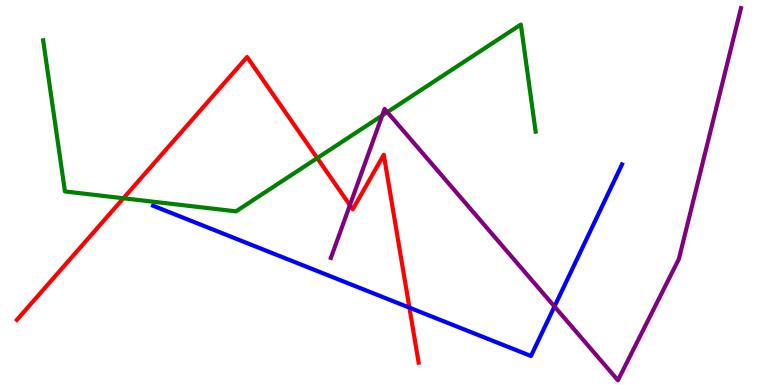[{'lines': ['blue', 'red'], 'intersections': [{'x': 5.28, 'y': 2.01}]}, {'lines': ['green', 'red'], 'intersections': [{'x': 1.59, 'y': 4.85}, {'x': 4.09, 'y': 5.89}]}, {'lines': ['purple', 'red'], 'intersections': [{'x': 4.51, 'y': 4.67}]}, {'lines': ['blue', 'green'], 'intersections': []}, {'lines': ['blue', 'purple'], 'intersections': [{'x': 7.15, 'y': 2.04}]}, {'lines': ['green', 'purple'], 'intersections': [{'x': 4.93, 'y': 7.0}, {'x': 5.0, 'y': 7.09}]}]